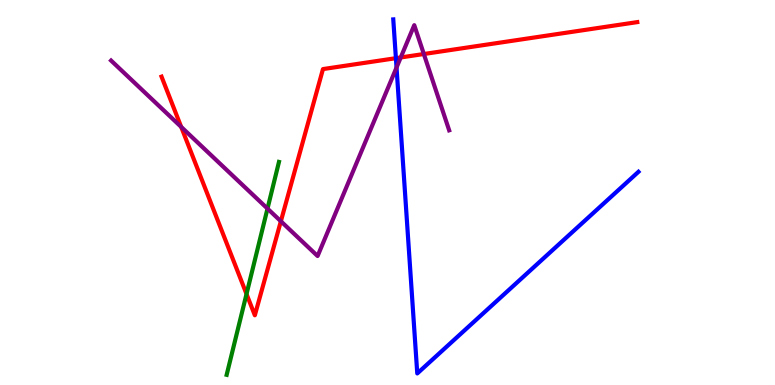[{'lines': ['blue', 'red'], 'intersections': [{'x': 5.11, 'y': 8.49}]}, {'lines': ['green', 'red'], 'intersections': [{'x': 3.18, 'y': 2.36}]}, {'lines': ['purple', 'red'], 'intersections': [{'x': 2.34, 'y': 6.7}, {'x': 3.62, 'y': 4.25}, {'x': 5.17, 'y': 8.51}, {'x': 5.47, 'y': 8.6}]}, {'lines': ['blue', 'green'], 'intersections': []}, {'lines': ['blue', 'purple'], 'intersections': [{'x': 5.12, 'y': 8.25}]}, {'lines': ['green', 'purple'], 'intersections': [{'x': 3.45, 'y': 4.58}]}]